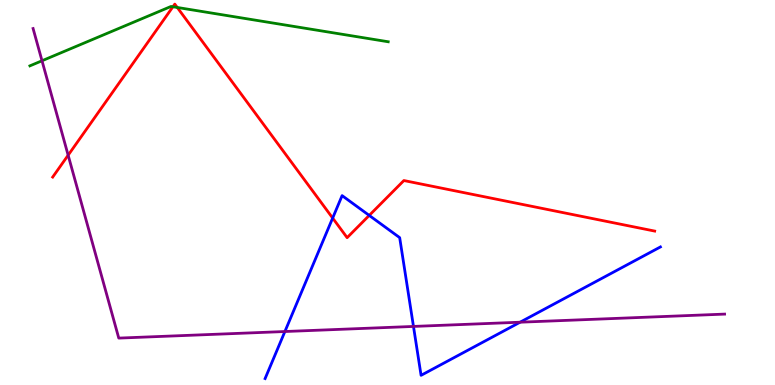[{'lines': ['blue', 'red'], 'intersections': [{'x': 4.29, 'y': 4.34}, {'x': 4.76, 'y': 4.4}]}, {'lines': ['green', 'red'], 'intersections': [{'x': 2.23, 'y': 9.82}, {'x': 2.29, 'y': 9.81}]}, {'lines': ['purple', 'red'], 'intersections': [{'x': 0.879, 'y': 5.97}]}, {'lines': ['blue', 'green'], 'intersections': []}, {'lines': ['blue', 'purple'], 'intersections': [{'x': 3.68, 'y': 1.39}, {'x': 5.34, 'y': 1.52}, {'x': 6.71, 'y': 1.63}]}, {'lines': ['green', 'purple'], 'intersections': [{'x': 0.542, 'y': 8.42}]}]